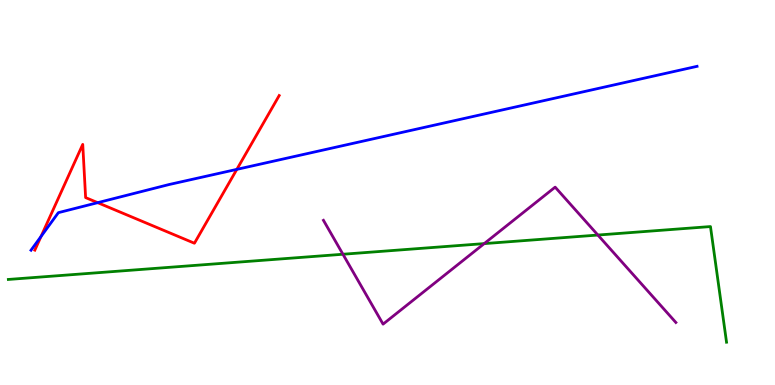[{'lines': ['blue', 'red'], 'intersections': [{'x': 0.53, 'y': 3.86}, {'x': 1.26, 'y': 4.74}, {'x': 3.06, 'y': 5.6}]}, {'lines': ['green', 'red'], 'intersections': []}, {'lines': ['purple', 'red'], 'intersections': []}, {'lines': ['blue', 'green'], 'intersections': []}, {'lines': ['blue', 'purple'], 'intersections': []}, {'lines': ['green', 'purple'], 'intersections': [{'x': 4.43, 'y': 3.4}, {'x': 6.25, 'y': 3.67}, {'x': 7.71, 'y': 3.89}]}]